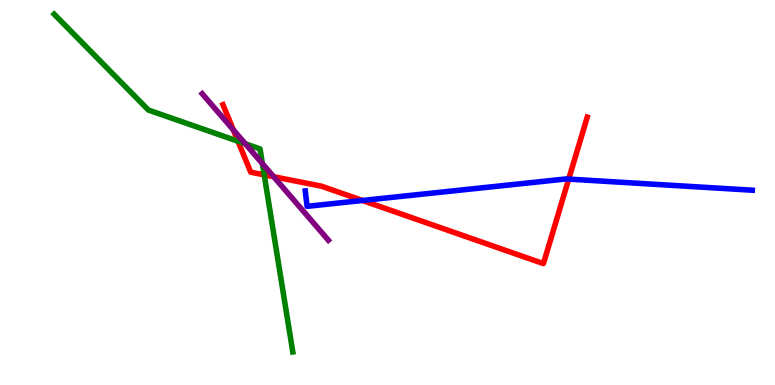[{'lines': ['blue', 'red'], 'intersections': [{'x': 4.68, 'y': 4.79}, {'x': 7.34, 'y': 5.35}]}, {'lines': ['green', 'red'], 'intersections': [{'x': 3.07, 'y': 6.33}, {'x': 3.41, 'y': 5.46}]}, {'lines': ['purple', 'red'], 'intersections': [{'x': 3.01, 'y': 6.63}, {'x': 3.53, 'y': 5.41}]}, {'lines': ['blue', 'green'], 'intersections': []}, {'lines': ['blue', 'purple'], 'intersections': []}, {'lines': ['green', 'purple'], 'intersections': [{'x': 3.17, 'y': 6.26}, {'x': 3.39, 'y': 5.75}]}]